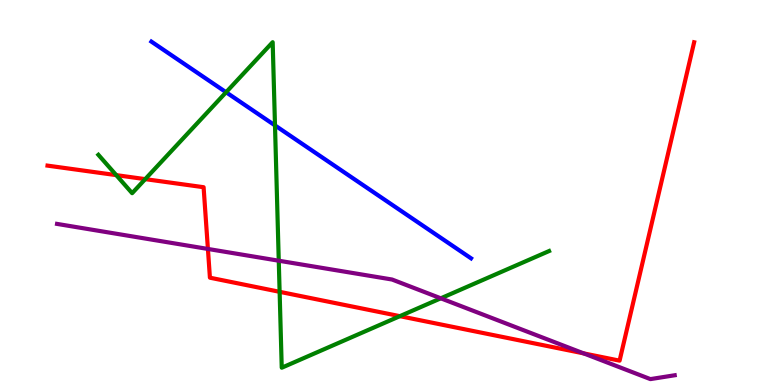[{'lines': ['blue', 'red'], 'intersections': []}, {'lines': ['green', 'red'], 'intersections': [{'x': 1.5, 'y': 5.45}, {'x': 1.87, 'y': 5.35}, {'x': 3.61, 'y': 2.42}, {'x': 5.16, 'y': 1.79}]}, {'lines': ['purple', 'red'], 'intersections': [{'x': 2.68, 'y': 3.53}, {'x': 7.53, 'y': 0.821}]}, {'lines': ['blue', 'green'], 'intersections': [{'x': 2.92, 'y': 7.6}, {'x': 3.55, 'y': 6.74}]}, {'lines': ['blue', 'purple'], 'intersections': []}, {'lines': ['green', 'purple'], 'intersections': [{'x': 3.6, 'y': 3.23}, {'x': 5.69, 'y': 2.25}]}]